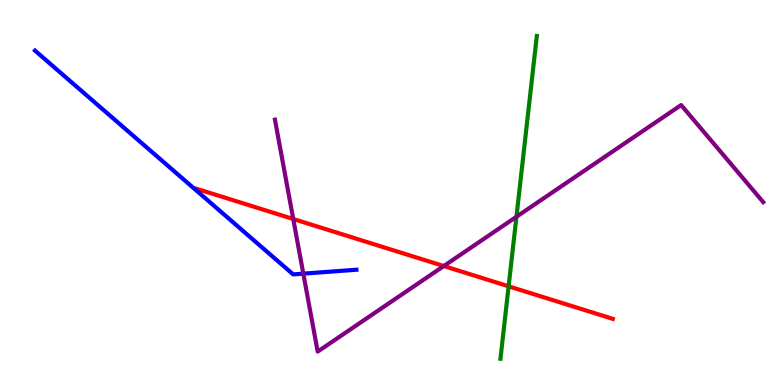[{'lines': ['blue', 'red'], 'intersections': []}, {'lines': ['green', 'red'], 'intersections': [{'x': 6.56, 'y': 2.56}]}, {'lines': ['purple', 'red'], 'intersections': [{'x': 3.78, 'y': 4.31}, {'x': 5.73, 'y': 3.09}]}, {'lines': ['blue', 'green'], 'intersections': []}, {'lines': ['blue', 'purple'], 'intersections': [{'x': 3.91, 'y': 2.89}]}, {'lines': ['green', 'purple'], 'intersections': [{'x': 6.66, 'y': 4.37}]}]